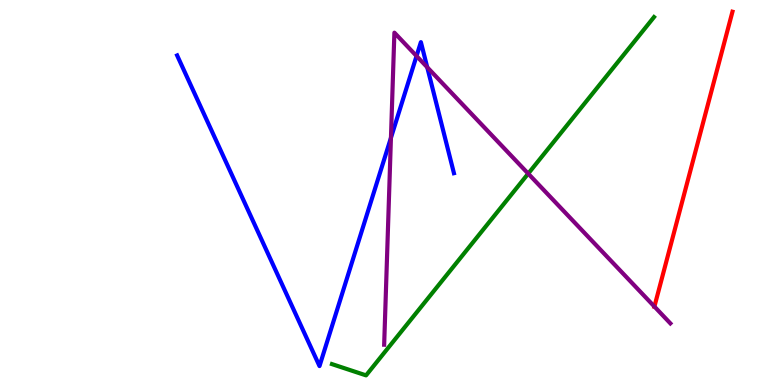[{'lines': ['blue', 'red'], 'intersections': []}, {'lines': ['green', 'red'], 'intersections': []}, {'lines': ['purple', 'red'], 'intersections': [{'x': 8.44, 'y': 2.04}]}, {'lines': ['blue', 'green'], 'intersections': []}, {'lines': ['blue', 'purple'], 'intersections': [{'x': 5.04, 'y': 6.42}, {'x': 5.37, 'y': 8.55}, {'x': 5.51, 'y': 8.25}]}, {'lines': ['green', 'purple'], 'intersections': [{'x': 6.82, 'y': 5.49}]}]